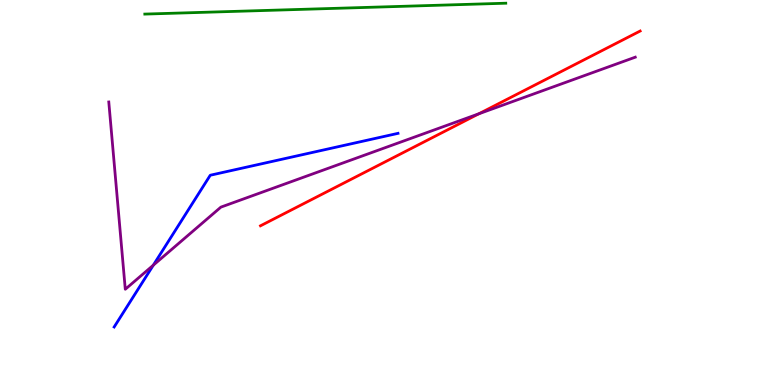[{'lines': ['blue', 'red'], 'intersections': []}, {'lines': ['green', 'red'], 'intersections': []}, {'lines': ['purple', 'red'], 'intersections': [{'x': 6.18, 'y': 7.04}]}, {'lines': ['blue', 'green'], 'intersections': []}, {'lines': ['blue', 'purple'], 'intersections': [{'x': 1.98, 'y': 3.11}]}, {'lines': ['green', 'purple'], 'intersections': []}]